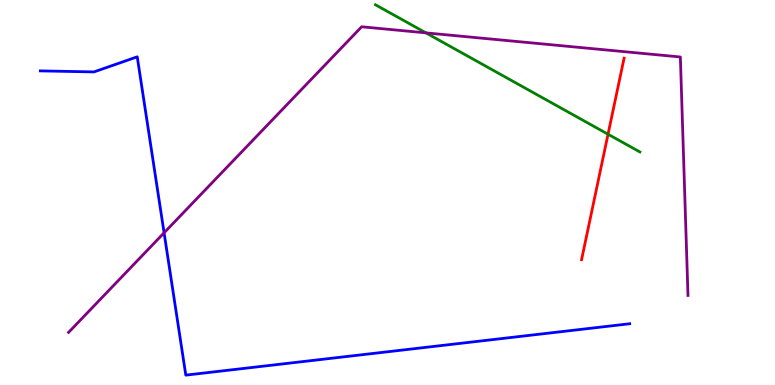[{'lines': ['blue', 'red'], 'intersections': []}, {'lines': ['green', 'red'], 'intersections': [{'x': 7.85, 'y': 6.51}]}, {'lines': ['purple', 'red'], 'intersections': []}, {'lines': ['blue', 'green'], 'intersections': []}, {'lines': ['blue', 'purple'], 'intersections': [{'x': 2.12, 'y': 3.95}]}, {'lines': ['green', 'purple'], 'intersections': [{'x': 5.5, 'y': 9.15}]}]